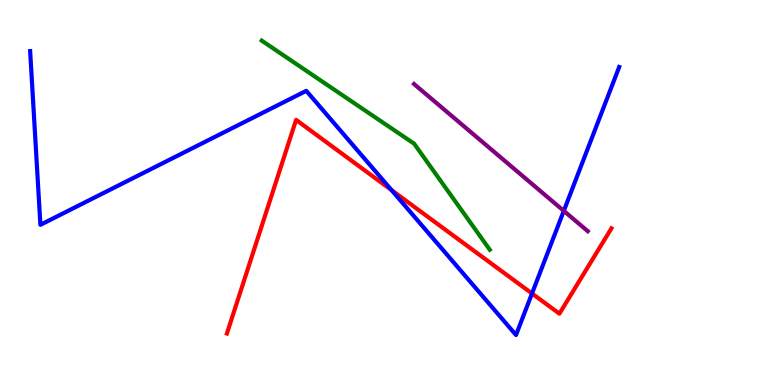[{'lines': ['blue', 'red'], 'intersections': [{'x': 5.05, 'y': 5.06}, {'x': 6.86, 'y': 2.38}]}, {'lines': ['green', 'red'], 'intersections': []}, {'lines': ['purple', 'red'], 'intersections': []}, {'lines': ['blue', 'green'], 'intersections': []}, {'lines': ['blue', 'purple'], 'intersections': [{'x': 7.27, 'y': 4.52}]}, {'lines': ['green', 'purple'], 'intersections': []}]